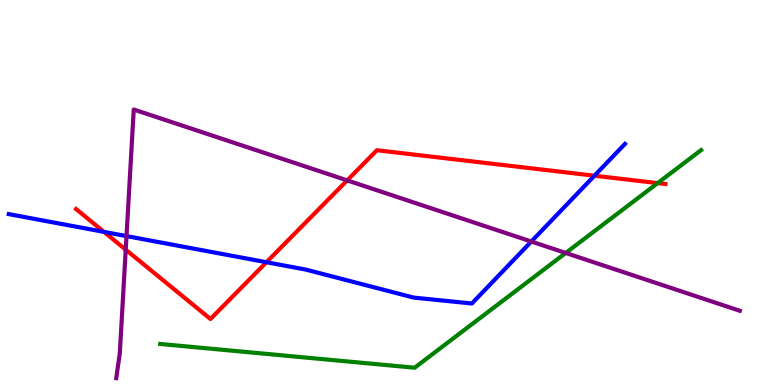[{'lines': ['blue', 'red'], 'intersections': [{'x': 1.34, 'y': 3.98}, {'x': 3.44, 'y': 3.19}, {'x': 7.67, 'y': 5.44}]}, {'lines': ['green', 'red'], 'intersections': [{'x': 8.49, 'y': 5.24}]}, {'lines': ['purple', 'red'], 'intersections': [{'x': 1.62, 'y': 3.52}, {'x': 4.48, 'y': 5.31}]}, {'lines': ['blue', 'green'], 'intersections': []}, {'lines': ['blue', 'purple'], 'intersections': [{'x': 1.63, 'y': 3.87}, {'x': 6.86, 'y': 3.73}]}, {'lines': ['green', 'purple'], 'intersections': [{'x': 7.3, 'y': 3.43}]}]